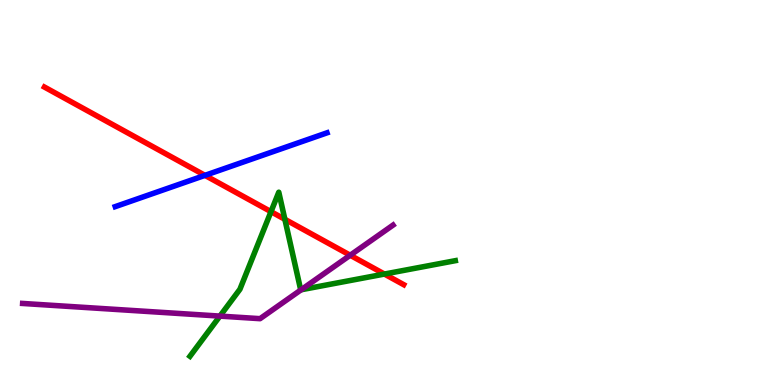[{'lines': ['blue', 'red'], 'intersections': [{'x': 2.64, 'y': 5.45}]}, {'lines': ['green', 'red'], 'intersections': [{'x': 3.5, 'y': 4.5}, {'x': 3.68, 'y': 4.3}, {'x': 4.96, 'y': 2.88}]}, {'lines': ['purple', 'red'], 'intersections': [{'x': 4.52, 'y': 3.37}]}, {'lines': ['blue', 'green'], 'intersections': []}, {'lines': ['blue', 'purple'], 'intersections': []}, {'lines': ['green', 'purple'], 'intersections': [{'x': 2.84, 'y': 1.79}, {'x': 3.89, 'y': 2.47}]}]